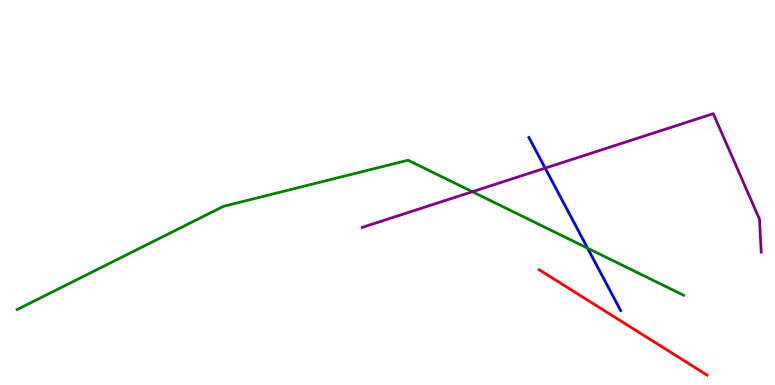[{'lines': ['blue', 'red'], 'intersections': []}, {'lines': ['green', 'red'], 'intersections': []}, {'lines': ['purple', 'red'], 'intersections': []}, {'lines': ['blue', 'green'], 'intersections': [{'x': 7.58, 'y': 3.55}]}, {'lines': ['blue', 'purple'], 'intersections': [{'x': 7.03, 'y': 5.63}]}, {'lines': ['green', 'purple'], 'intersections': [{'x': 6.09, 'y': 5.02}]}]